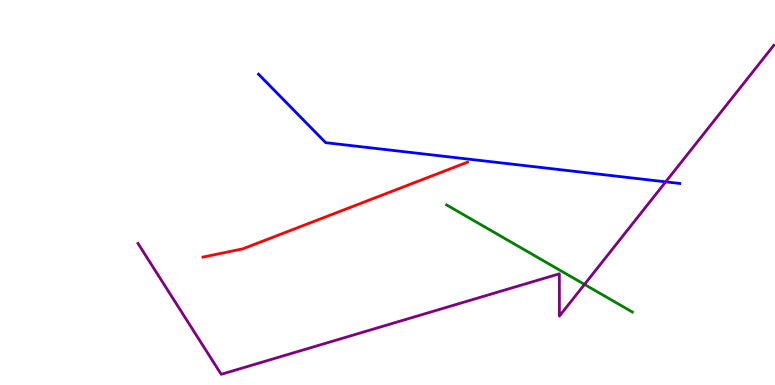[{'lines': ['blue', 'red'], 'intersections': []}, {'lines': ['green', 'red'], 'intersections': []}, {'lines': ['purple', 'red'], 'intersections': []}, {'lines': ['blue', 'green'], 'intersections': []}, {'lines': ['blue', 'purple'], 'intersections': [{'x': 8.59, 'y': 5.28}]}, {'lines': ['green', 'purple'], 'intersections': [{'x': 7.54, 'y': 2.61}]}]